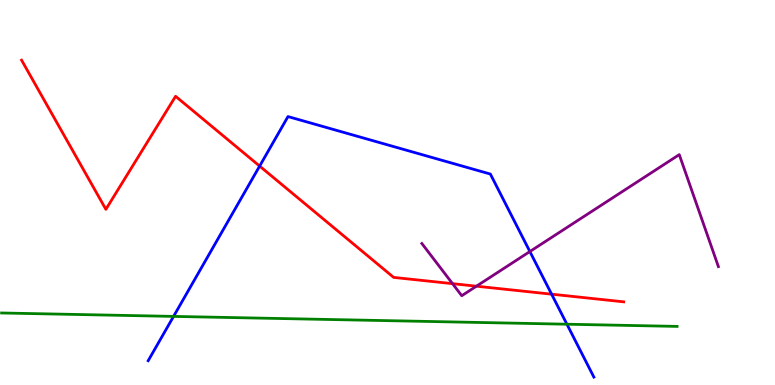[{'lines': ['blue', 'red'], 'intersections': [{'x': 3.35, 'y': 5.69}, {'x': 7.12, 'y': 2.36}]}, {'lines': ['green', 'red'], 'intersections': []}, {'lines': ['purple', 'red'], 'intersections': [{'x': 5.84, 'y': 2.63}, {'x': 6.15, 'y': 2.57}]}, {'lines': ['blue', 'green'], 'intersections': [{'x': 2.24, 'y': 1.78}, {'x': 7.32, 'y': 1.58}]}, {'lines': ['blue', 'purple'], 'intersections': [{'x': 6.84, 'y': 3.47}]}, {'lines': ['green', 'purple'], 'intersections': []}]